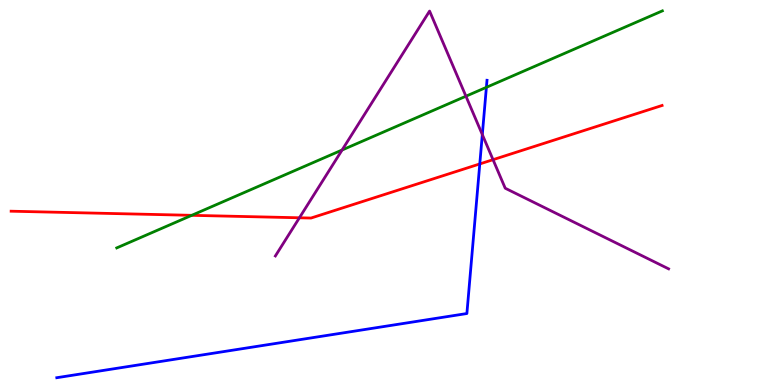[{'lines': ['blue', 'red'], 'intersections': [{'x': 6.19, 'y': 5.74}]}, {'lines': ['green', 'red'], 'intersections': [{'x': 2.47, 'y': 4.41}]}, {'lines': ['purple', 'red'], 'intersections': [{'x': 3.86, 'y': 4.34}, {'x': 6.36, 'y': 5.85}]}, {'lines': ['blue', 'green'], 'intersections': [{'x': 6.28, 'y': 7.73}]}, {'lines': ['blue', 'purple'], 'intersections': [{'x': 6.22, 'y': 6.5}]}, {'lines': ['green', 'purple'], 'intersections': [{'x': 4.41, 'y': 6.1}, {'x': 6.01, 'y': 7.5}]}]